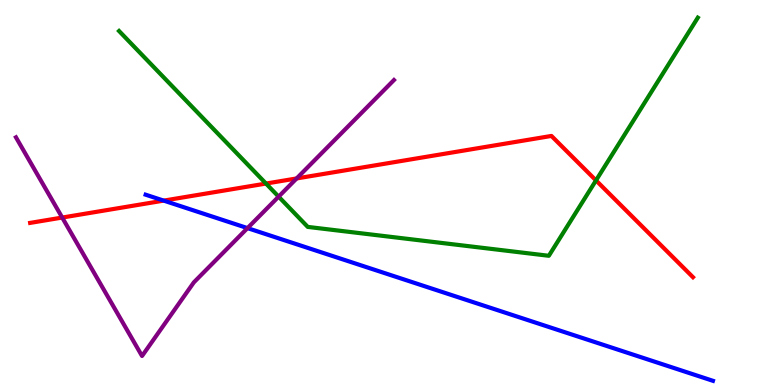[{'lines': ['blue', 'red'], 'intersections': [{'x': 2.11, 'y': 4.79}]}, {'lines': ['green', 'red'], 'intersections': [{'x': 3.43, 'y': 5.23}, {'x': 7.69, 'y': 5.31}]}, {'lines': ['purple', 'red'], 'intersections': [{'x': 0.803, 'y': 4.35}, {'x': 3.83, 'y': 5.37}]}, {'lines': ['blue', 'green'], 'intersections': []}, {'lines': ['blue', 'purple'], 'intersections': [{'x': 3.19, 'y': 4.08}]}, {'lines': ['green', 'purple'], 'intersections': [{'x': 3.6, 'y': 4.89}]}]